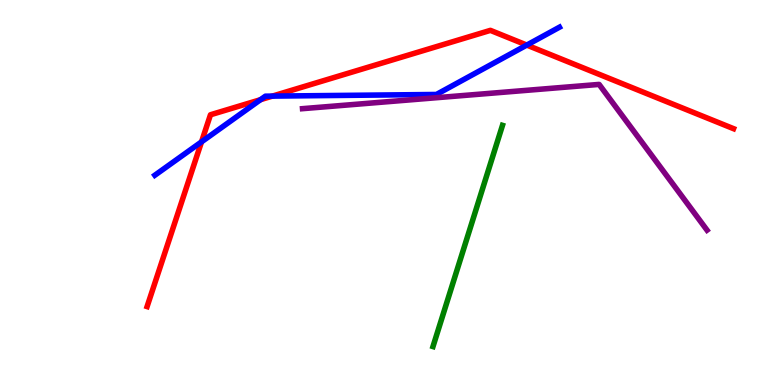[{'lines': ['blue', 'red'], 'intersections': [{'x': 2.6, 'y': 6.32}, {'x': 3.36, 'y': 7.41}, {'x': 3.51, 'y': 7.5}, {'x': 6.8, 'y': 8.83}]}, {'lines': ['green', 'red'], 'intersections': []}, {'lines': ['purple', 'red'], 'intersections': []}, {'lines': ['blue', 'green'], 'intersections': []}, {'lines': ['blue', 'purple'], 'intersections': []}, {'lines': ['green', 'purple'], 'intersections': []}]